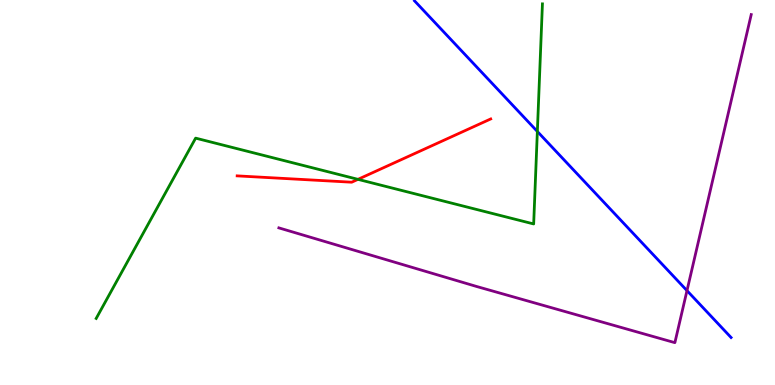[{'lines': ['blue', 'red'], 'intersections': []}, {'lines': ['green', 'red'], 'intersections': [{'x': 4.62, 'y': 5.34}]}, {'lines': ['purple', 'red'], 'intersections': []}, {'lines': ['blue', 'green'], 'intersections': [{'x': 6.93, 'y': 6.58}]}, {'lines': ['blue', 'purple'], 'intersections': [{'x': 8.86, 'y': 2.45}]}, {'lines': ['green', 'purple'], 'intersections': []}]